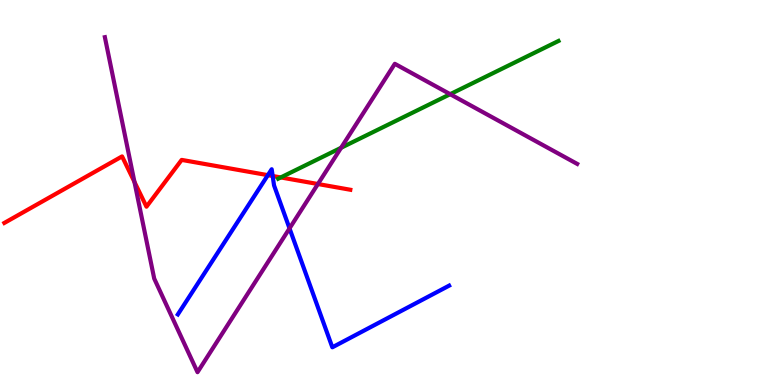[{'lines': ['blue', 'red'], 'intersections': [{'x': 3.46, 'y': 5.45}, {'x': 3.52, 'y': 5.43}]}, {'lines': ['green', 'red'], 'intersections': [{'x': 3.62, 'y': 5.39}]}, {'lines': ['purple', 'red'], 'intersections': [{'x': 1.74, 'y': 5.27}, {'x': 4.1, 'y': 5.22}]}, {'lines': ['blue', 'green'], 'intersections': []}, {'lines': ['blue', 'purple'], 'intersections': [{'x': 3.74, 'y': 4.07}]}, {'lines': ['green', 'purple'], 'intersections': [{'x': 4.4, 'y': 6.16}, {'x': 5.81, 'y': 7.55}]}]